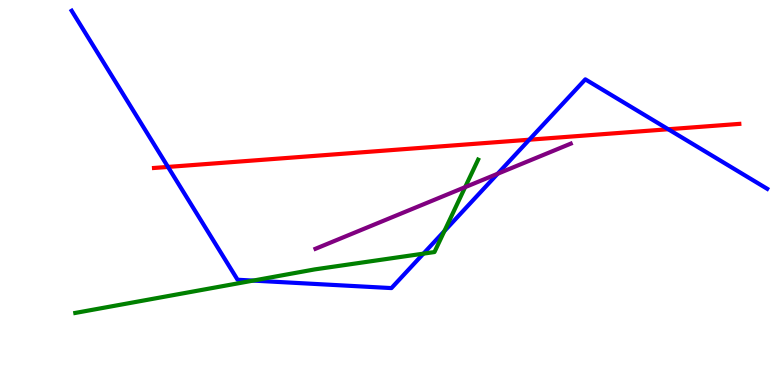[{'lines': ['blue', 'red'], 'intersections': [{'x': 2.17, 'y': 5.66}, {'x': 6.83, 'y': 6.37}, {'x': 8.62, 'y': 6.64}]}, {'lines': ['green', 'red'], 'intersections': []}, {'lines': ['purple', 'red'], 'intersections': []}, {'lines': ['blue', 'green'], 'intersections': [{'x': 3.27, 'y': 2.71}, {'x': 5.46, 'y': 3.41}, {'x': 5.73, 'y': 4.0}]}, {'lines': ['blue', 'purple'], 'intersections': [{'x': 6.42, 'y': 5.49}]}, {'lines': ['green', 'purple'], 'intersections': [{'x': 6.0, 'y': 5.14}]}]